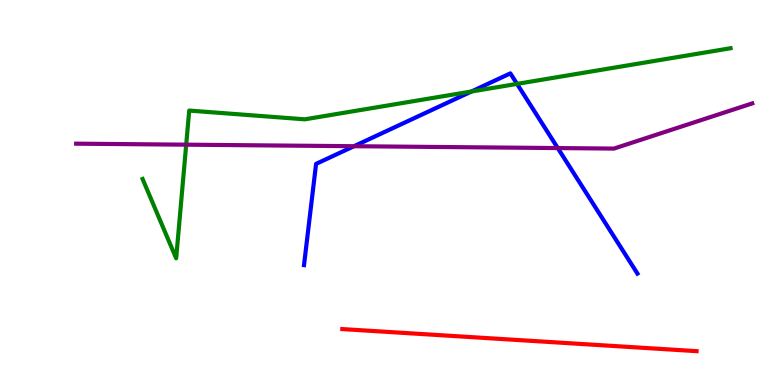[{'lines': ['blue', 'red'], 'intersections': []}, {'lines': ['green', 'red'], 'intersections': []}, {'lines': ['purple', 'red'], 'intersections': []}, {'lines': ['blue', 'green'], 'intersections': [{'x': 6.08, 'y': 7.62}, {'x': 6.67, 'y': 7.82}]}, {'lines': ['blue', 'purple'], 'intersections': [{'x': 4.57, 'y': 6.2}, {'x': 7.2, 'y': 6.15}]}, {'lines': ['green', 'purple'], 'intersections': [{'x': 2.4, 'y': 6.24}]}]